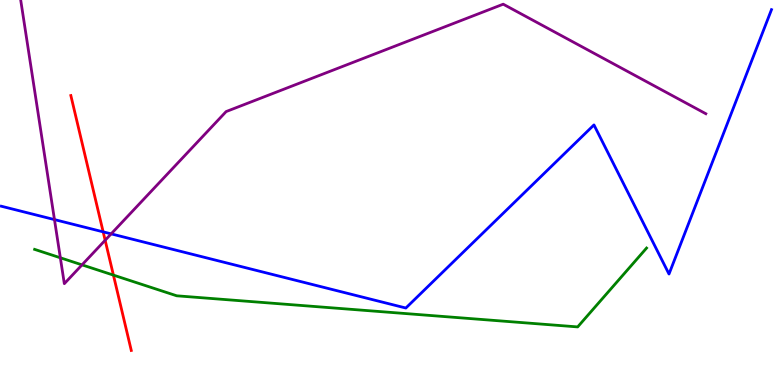[{'lines': ['blue', 'red'], 'intersections': [{'x': 1.33, 'y': 3.98}]}, {'lines': ['green', 'red'], 'intersections': [{'x': 1.46, 'y': 2.85}]}, {'lines': ['purple', 'red'], 'intersections': [{'x': 1.36, 'y': 3.76}]}, {'lines': ['blue', 'green'], 'intersections': []}, {'lines': ['blue', 'purple'], 'intersections': [{'x': 0.703, 'y': 4.3}, {'x': 1.43, 'y': 3.93}]}, {'lines': ['green', 'purple'], 'intersections': [{'x': 0.779, 'y': 3.3}, {'x': 1.06, 'y': 3.12}]}]